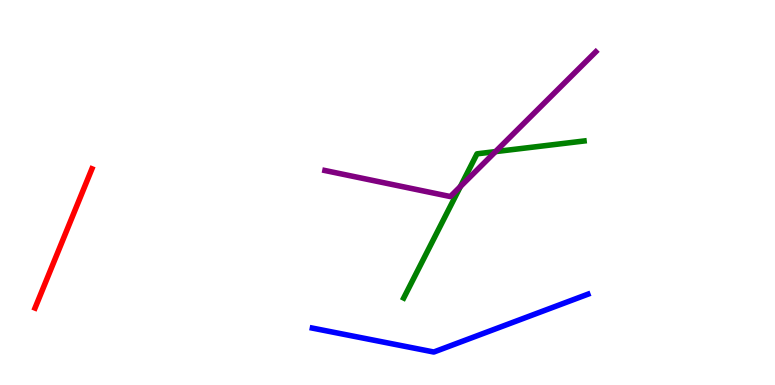[{'lines': ['blue', 'red'], 'intersections': []}, {'lines': ['green', 'red'], 'intersections': []}, {'lines': ['purple', 'red'], 'intersections': []}, {'lines': ['blue', 'green'], 'intersections': []}, {'lines': ['blue', 'purple'], 'intersections': []}, {'lines': ['green', 'purple'], 'intersections': [{'x': 5.94, 'y': 5.15}, {'x': 6.39, 'y': 6.06}]}]